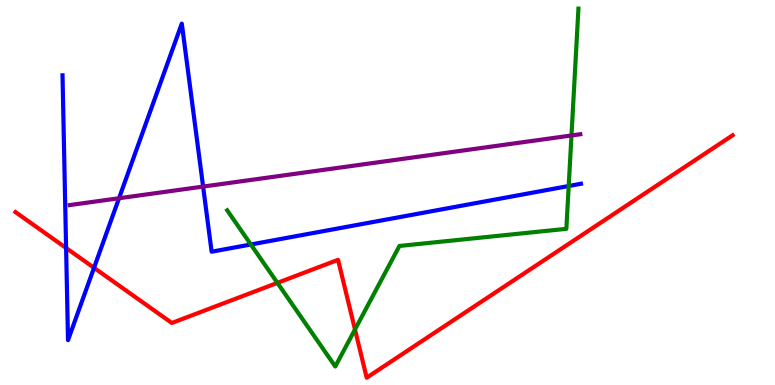[{'lines': ['blue', 'red'], 'intersections': [{'x': 0.853, 'y': 3.56}, {'x': 1.21, 'y': 3.04}]}, {'lines': ['green', 'red'], 'intersections': [{'x': 3.58, 'y': 2.65}, {'x': 4.58, 'y': 1.44}]}, {'lines': ['purple', 'red'], 'intersections': []}, {'lines': ['blue', 'green'], 'intersections': [{'x': 3.24, 'y': 3.65}, {'x': 7.34, 'y': 5.17}]}, {'lines': ['blue', 'purple'], 'intersections': [{'x': 1.54, 'y': 4.85}, {'x': 2.62, 'y': 5.15}]}, {'lines': ['green', 'purple'], 'intersections': [{'x': 7.37, 'y': 6.48}]}]